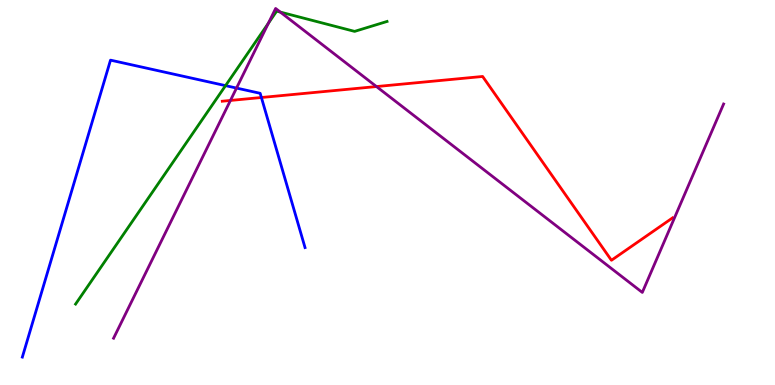[{'lines': ['blue', 'red'], 'intersections': [{'x': 3.37, 'y': 7.47}]}, {'lines': ['green', 'red'], 'intersections': []}, {'lines': ['purple', 'red'], 'intersections': [{'x': 2.97, 'y': 7.39}, {'x': 4.86, 'y': 7.75}]}, {'lines': ['blue', 'green'], 'intersections': [{'x': 2.91, 'y': 7.78}]}, {'lines': ['blue', 'purple'], 'intersections': [{'x': 3.05, 'y': 7.71}]}, {'lines': ['green', 'purple'], 'intersections': [{'x': 3.46, 'y': 9.4}, {'x': 3.62, 'y': 9.69}]}]